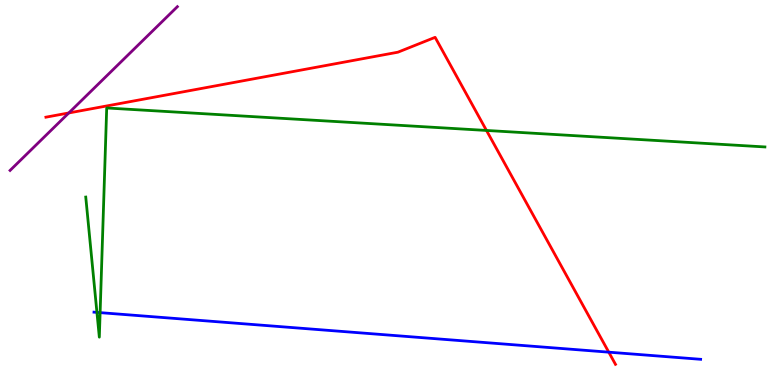[{'lines': ['blue', 'red'], 'intersections': [{'x': 7.86, 'y': 0.853}]}, {'lines': ['green', 'red'], 'intersections': [{'x': 6.28, 'y': 6.61}]}, {'lines': ['purple', 'red'], 'intersections': [{'x': 0.888, 'y': 7.07}]}, {'lines': ['blue', 'green'], 'intersections': [{'x': 1.25, 'y': 1.89}, {'x': 1.29, 'y': 1.88}]}, {'lines': ['blue', 'purple'], 'intersections': []}, {'lines': ['green', 'purple'], 'intersections': []}]